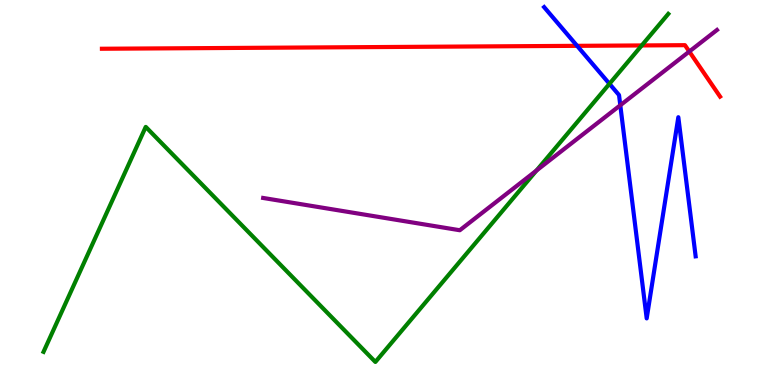[{'lines': ['blue', 'red'], 'intersections': [{'x': 7.45, 'y': 8.81}]}, {'lines': ['green', 'red'], 'intersections': [{'x': 8.28, 'y': 8.82}]}, {'lines': ['purple', 'red'], 'intersections': [{'x': 8.89, 'y': 8.66}]}, {'lines': ['blue', 'green'], 'intersections': [{'x': 7.86, 'y': 7.82}]}, {'lines': ['blue', 'purple'], 'intersections': [{'x': 8.0, 'y': 7.27}]}, {'lines': ['green', 'purple'], 'intersections': [{'x': 6.92, 'y': 5.57}]}]